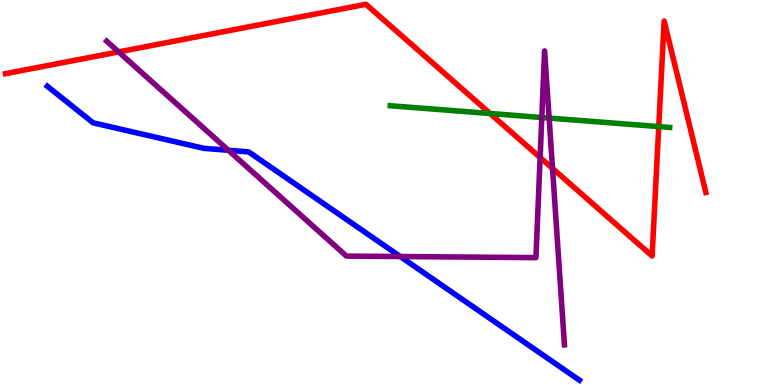[{'lines': ['blue', 'red'], 'intersections': []}, {'lines': ['green', 'red'], 'intersections': [{'x': 6.32, 'y': 7.05}, {'x': 8.5, 'y': 6.71}]}, {'lines': ['purple', 'red'], 'intersections': [{'x': 1.53, 'y': 8.65}, {'x': 6.97, 'y': 5.91}, {'x': 7.13, 'y': 5.63}]}, {'lines': ['blue', 'green'], 'intersections': []}, {'lines': ['blue', 'purple'], 'intersections': [{'x': 2.95, 'y': 6.1}, {'x': 5.16, 'y': 3.34}]}, {'lines': ['green', 'purple'], 'intersections': [{'x': 6.99, 'y': 6.95}, {'x': 7.09, 'y': 6.93}]}]